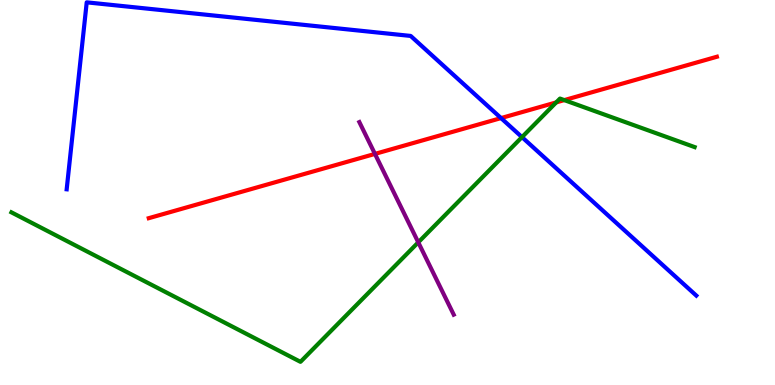[{'lines': ['blue', 'red'], 'intersections': [{'x': 6.46, 'y': 6.93}]}, {'lines': ['green', 'red'], 'intersections': [{'x': 7.18, 'y': 7.34}, {'x': 7.28, 'y': 7.4}]}, {'lines': ['purple', 'red'], 'intersections': [{'x': 4.84, 'y': 6.0}]}, {'lines': ['blue', 'green'], 'intersections': [{'x': 6.74, 'y': 6.44}]}, {'lines': ['blue', 'purple'], 'intersections': []}, {'lines': ['green', 'purple'], 'intersections': [{'x': 5.4, 'y': 3.71}]}]